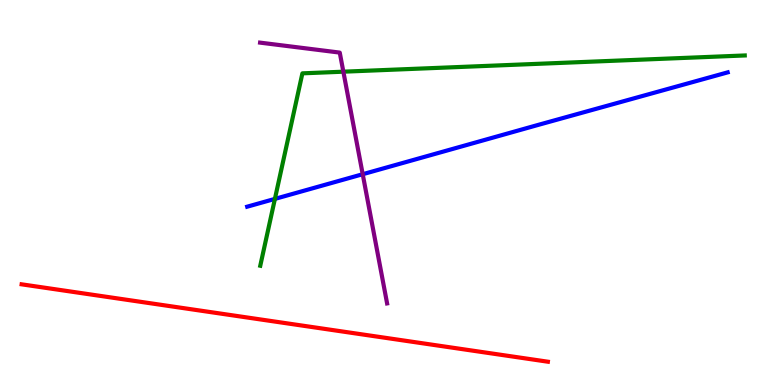[{'lines': ['blue', 'red'], 'intersections': []}, {'lines': ['green', 'red'], 'intersections': []}, {'lines': ['purple', 'red'], 'intersections': []}, {'lines': ['blue', 'green'], 'intersections': [{'x': 3.55, 'y': 4.83}]}, {'lines': ['blue', 'purple'], 'intersections': [{'x': 4.68, 'y': 5.47}]}, {'lines': ['green', 'purple'], 'intersections': [{'x': 4.43, 'y': 8.14}]}]